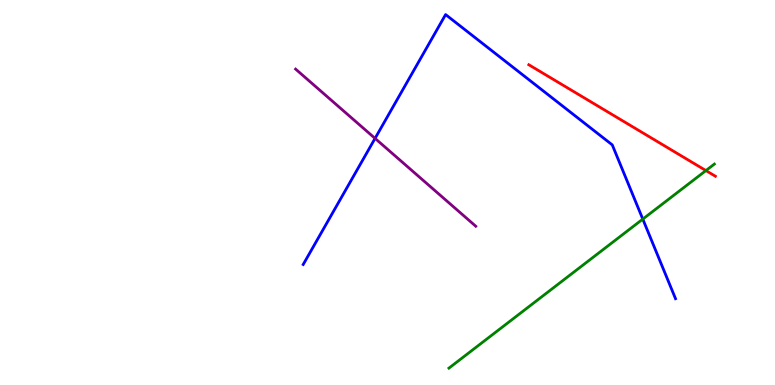[{'lines': ['blue', 'red'], 'intersections': []}, {'lines': ['green', 'red'], 'intersections': [{'x': 9.11, 'y': 5.57}]}, {'lines': ['purple', 'red'], 'intersections': []}, {'lines': ['blue', 'green'], 'intersections': [{'x': 8.29, 'y': 4.31}]}, {'lines': ['blue', 'purple'], 'intersections': [{'x': 4.84, 'y': 6.41}]}, {'lines': ['green', 'purple'], 'intersections': []}]